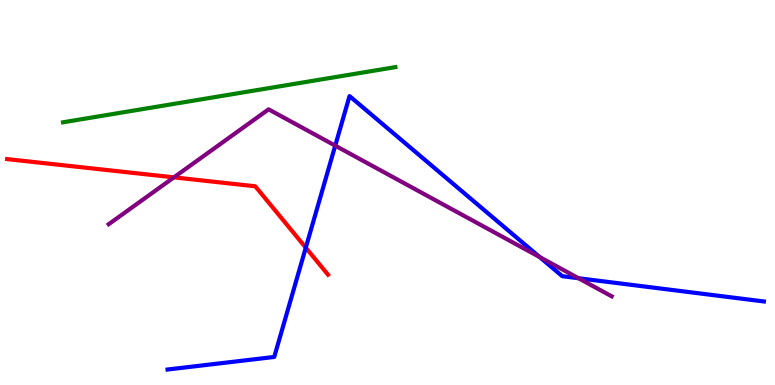[{'lines': ['blue', 'red'], 'intersections': [{'x': 3.95, 'y': 3.57}]}, {'lines': ['green', 'red'], 'intersections': []}, {'lines': ['purple', 'red'], 'intersections': [{'x': 2.24, 'y': 5.39}]}, {'lines': ['blue', 'green'], 'intersections': []}, {'lines': ['blue', 'purple'], 'intersections': [{'x': 4.33, 'y': 6.22}, {'x': 6.96, 'y': 3.32}, {'x': 7.46, 'y': 2.77}]}, {'lines': ['green', 'purple'], 'intersections': []}]